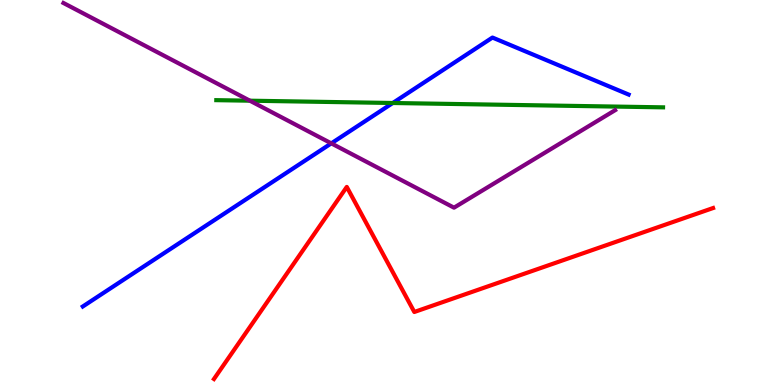[{'lines': ['blue', 'red'], 'intersections': []}, {'lines': ['green', 'red'], 'intersections': []}, {'lines': ['purple', 'red'], 'intersections': []}, {'lines': ['blue', 'green'], 'intersections': [{'x': 5.07, 'y': 7.32}]}, {'lines': ['blue', 'purple'], 'intersections': [{'x': 4.27, 'y': 6.28}]}, {'lines': ['green', 'purple'], 'intersections': [{'x': 3.22, 'y': 7.38}]}]